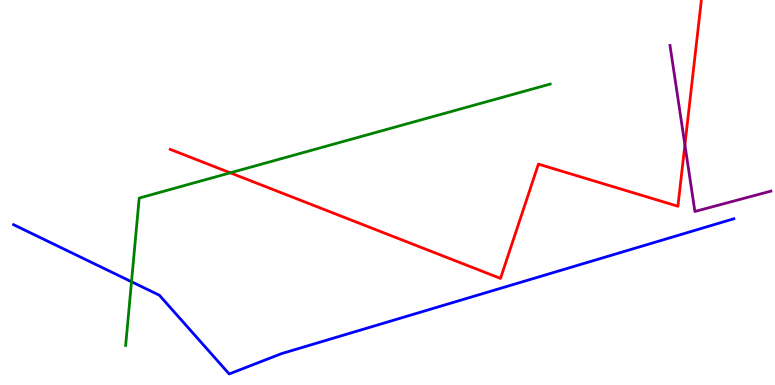[{'lines': ['blue', 'red'], 'intersections': []}, {'lines': ['green', 'red'], 'intersections': [{'x': 2.97, 'y': 5.51}]}, {'lines': ['purple', 'red'], 'intersections': [{'x': 8.84, 'y': 6.24}]}, {'lines': ['blue', 'green'], 'intersections': [{'x': 1.7, 'y': 2.68}]}, {'lines': ['blue', 'purple'], 'intersections': []}, {'lines': ['green', 'purple'], 'intersections': []}]